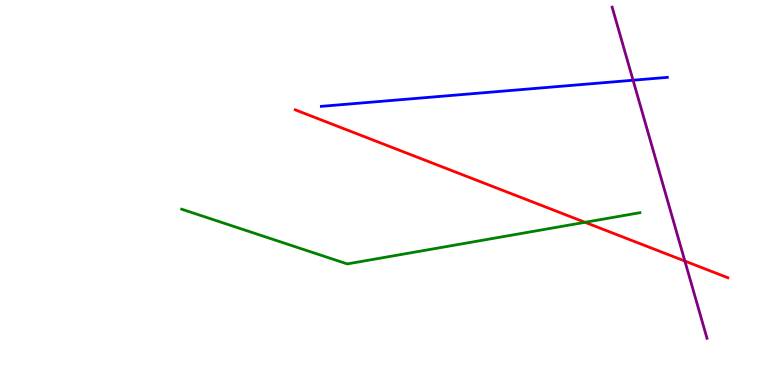[{'lines': ['blue', 'red'], 'intersections': []}, {'lines': ['green', 'red'], 'intersections': [{'x': 7.55, 'y': 4.23}]}, {'lines': ['purple', 'red'], 'intersections': [{'x': 8.84, 'y': 3.22}]}, {'lines': ['blue', 'green'], 'intersections': []}, {'lines': ['blue', 'purple'], 'intersections': [{'x': 8.17, 'y': 7.92}]}, {'lines': ['green', 'purple'], 'intersections': []}]